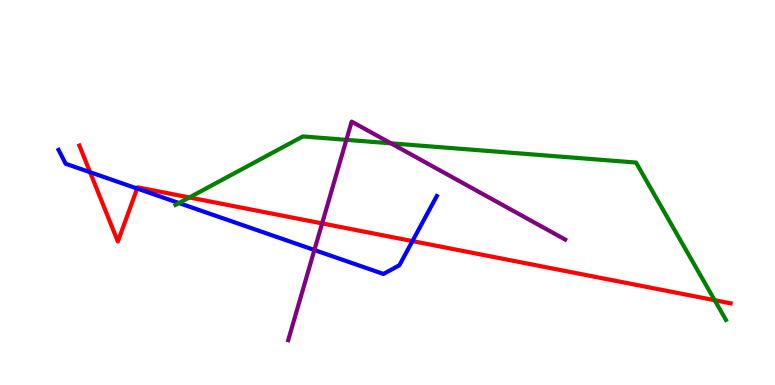[{'lines': ['blue', 'red'], 'intersections': [{'x': 1.16, 'y': 5.53}, {'x': 1.77, 'y': 5.1}, {'x': 5.32, 'y': 3.74}]}, {'lines': ['green', 'red'], 'intersections': [{'x': 2.44, 'y': 4.87}, {'x': 9.22, 'y': 2.2}]}, {'lines': ['purple', 'red'], 'intersections': [{'x': 4.16, 'y': 4.2}]}, {'lines': ['blue', 'green'], 'intersections': [{'x': 2.31, 'y': 4.73}]}, {'lines': ['blue', 'purple'], 'intersections': [{'x': 4.06, 'y': 3.51}]}, {'lines': ['green', 'purple'], 'intersections': [{'x': 4.47, 'y': 6.37}, {'x': 5.04, 'y': 6.28}]}]